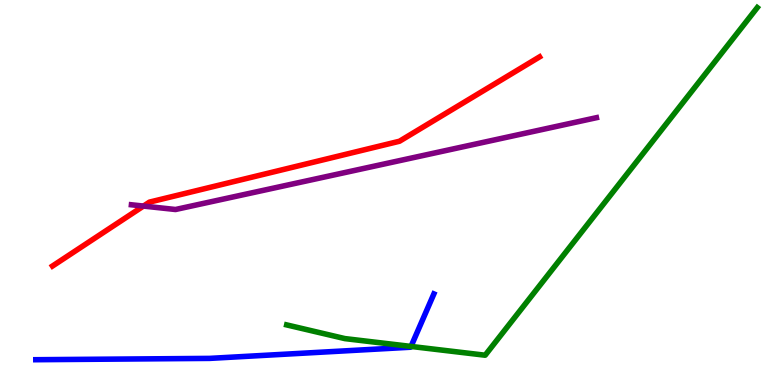[{'lines': ['blue', 'red'], 'intersections': []}, {'lines': ['green', 'red'], 'intersections': []}, {'lines': ['purple', 'red'], 'intersections': [{'x': 1.85, 'y': 4.65}]}, {'lines': ['blue', 'green'], 'intersections': [{'x': 5.3, 'y': 1.0}]}, {'lines': ['blue', 'purple'], 'intersections': []}, {'lines': ['green', 'purple'], 'intersections': []}]